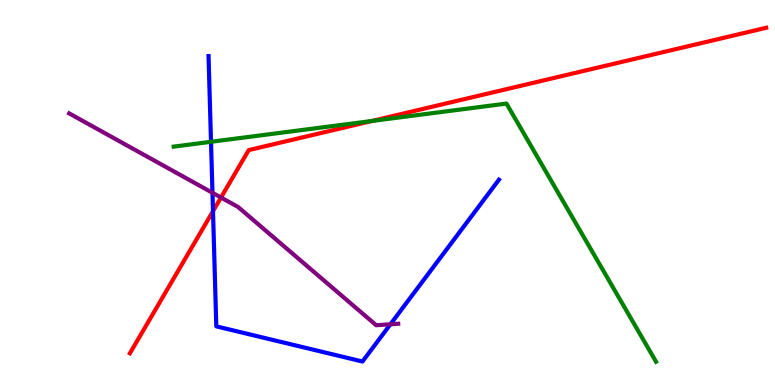[{'lines': ['blue', 'red'], 'intersections': [{'x': 2.75, 'y': 4.51}]}, {'lines': ['green', 'red'], 'intersections': [{'x': 4.8, 'y': 6.86}]}, {'lines': ['purple', 'red'], 'intersections': [{'x': 2.85, 'y': 4.87}]}, {'lines': ['blue', 'green'], 'intersections': [{'x': 2.72, 'y': 6.32}]}, {'lines': ['blue', 'purple'], 'intersections': [{'x': 2.74, 'y': 4.99}, {'x': 5.04, 'y': 1.58}]}, {'lines': ['green', 'purple'], 'intersections': []}]